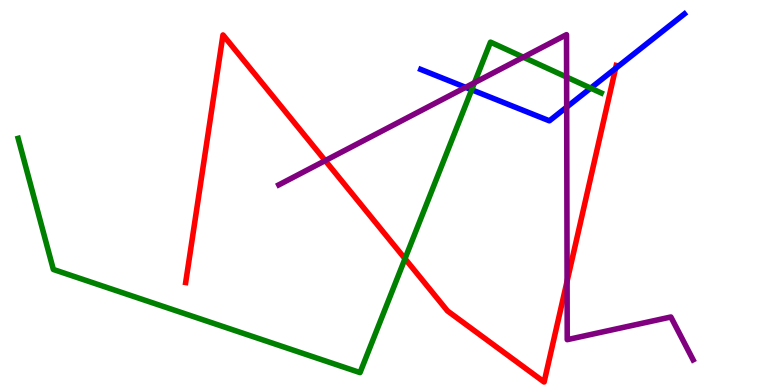[{'lines': ['blue', 'red'], 'intersections': [{'x': 7.94, 'y': 8.22}]}, {'lines': ['green', 'red'], 'intersections': [{'x': 5.23, 'y': 3.28}]}, {'lines': ['purple', 'red'], 'intersections': [{'x': 4.2, 'y': 5.83}, {'x': 7.32, 'y': 2.7}]}, {'lines': ['blue', 'green'], 'intersections': [{'x': 6.09, 'y': 7.67}, {'x': 7.62, 'y': 7.71}]}, {'lines': ['blue', 'purple'], 'intersections': [{'x': 6.01, 'y': 7.73}, {'x': 7.31, 'y': 7.22}]}, {'lines': ['green', 'purple'], 'intersections': [{'x': 6.12, 'y': 7.85}, {'x': 6.75, 'y': 8.51}, {'x': 7.31, 'y': 8.0}]}]